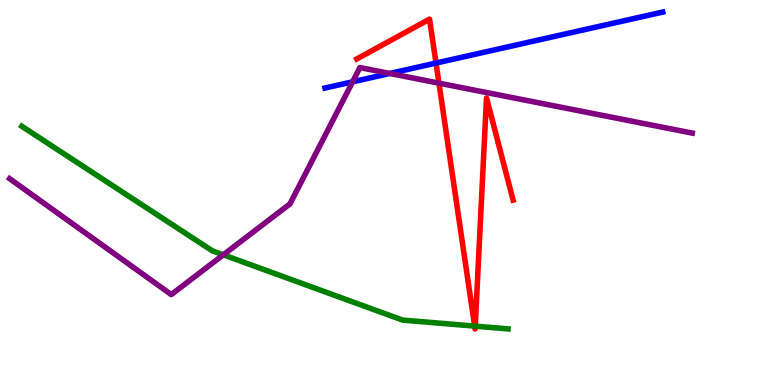[{'lines': ['blue', 'red'], 'intersections': [{'x': 5.63, 'y': 8.36}]}, {'lines': ['green', 'red'], 'intersections': [{'x': 6.12, 'y': 1.53}, {'x': 6.13, 'y': 1.53}]}, {'lines': ['purple', 'red'], 'intersections': [{'x': 5.66, 'y': 7.84}]}, {'lines': ['blue', 'green'], 'intersections': []}, {'lines': ['blue', 'purple'], 'intersections': [{'x': 4.55, 'y': 7.87}, {'x': 5.03, 'y': 8.09}]}, {'lines': ['green', 'purple'], 'intersections': [{'x': 2.88, 'y': 3.38}]}]